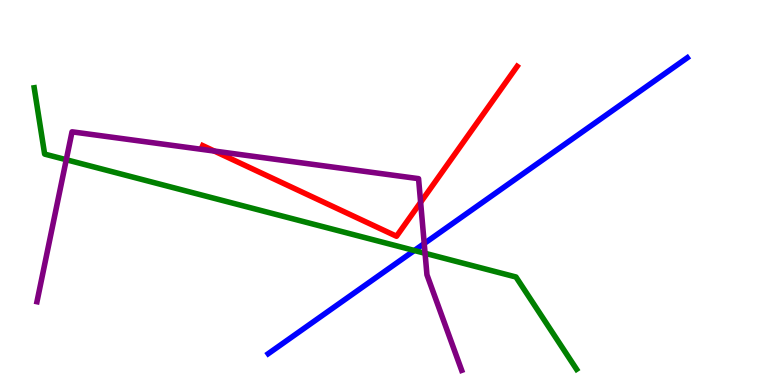[{'lines': ['blue', 'red'], 'intersections': []}, {'lines': ['green', 'red'], 'intersections': []}, {'lines': ['purple', 'red'], 'intersections': [{'x': 2.77, 'y': 6.08}, {'x': 5.43, 'y': 4.75}]}, {'lines': ['blue', 'green'], 'intersections': [{'x': 5.35, 'y': 3.49}]}, {'lines': ['blue', 'purple'], 'intersections': [{'x': 5.47, 'y': 3.67}]}, {'lines': ['green', 'purple'], 'intersections': [{'x': 0.855, 'y': 5.85}, {'x': 5.48, 'y': 3.42}]}]